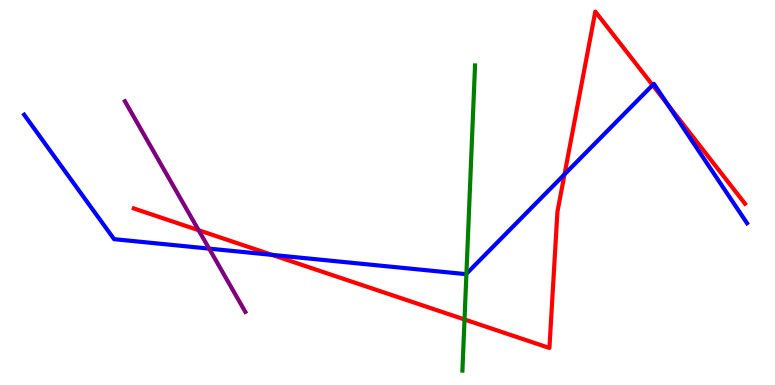[{'lines': ['blue', 'red'], 'intersections': [{'x': 3.51, 'y': 3.38}, {'x': 7.28, 'y': 5.47}, {'x': 8.42, 'y': 7.79}, {'x': 8.61, 'y': 7.29}]}, {'lines': ['green', 'red'], 'intersections': [{'x': 5.99, 'y': 1.7}]}, {'lines': ['purple', 'red'], 'intersections': [{'x': 2.56, 'y': 4.02}]}, {'lines': ['blue', 'green'], 'intersections': [{'x': 6.02, 'y': 2.89}]}, {'lines': ['blue', 'purple'], 'intersections': [{'x': 2.7, 'y': 3.54}]}, {'lines': ['green', 'purple'], 'intersections': []}]